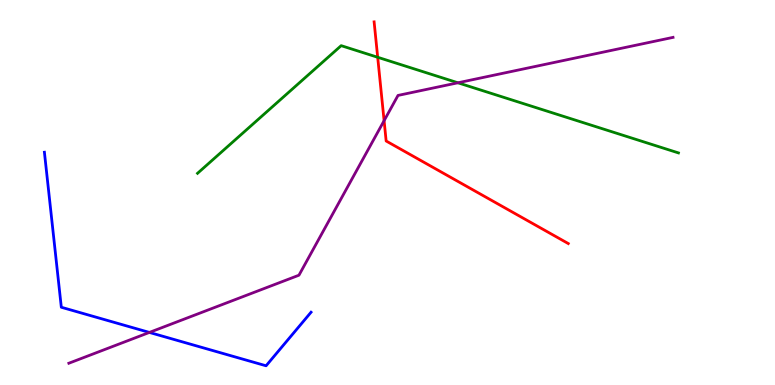[{'lines': ['blue', 'red'], 'intersections': []}, {'lines': ['green', 'red'], 'intersections': [{'x': 4.87, 'y': 8.51}]}, {'lines': ['purple', 'red'], 'intersections': [{'x': 4.96, 'y': 6.87}]}, {'lines': ['blue', 'green'], 'intersections': []}, {'lines': ['blue', 'purple'], 'intersections': [{'x': 1.93, 'y': 1.37}]}, {'lines': ['green', 'purple'], 'intersections': [{'x': 5.91, 'y': 7.85}]}]